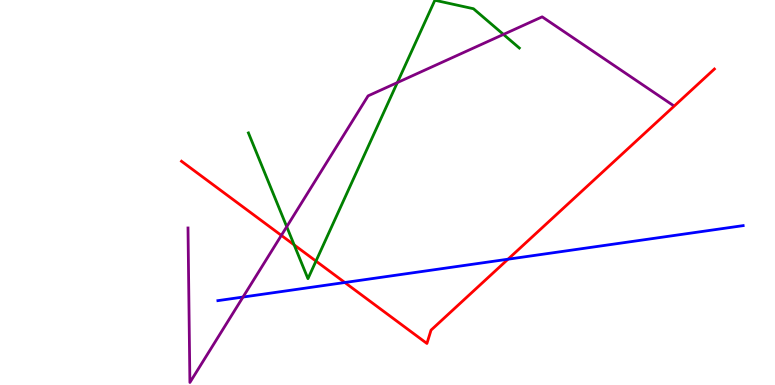[{'lines': ['blue', 'red'], 'intersections': [{'x': 4.45, 'y': 2.66}, {'x': 6.55, 'y': 3.27}]}, {'lines': ['green', 'red'], 'intersections': [{'x': 3.8, 'y': 3.64}, {'x': 4.08, 'y': 3.22}]}, {'lines': ['purple', 'red'], 'intersections': [{'x': 3.63, 'y': 3.89}]}, {'lines': ['blue', 'green'], 'intersections': []}, {'lines': ['blue', 'purple'], 'intersections': [{'x': 3.14, 'y': 2.28}]}, {'lines': ['green', 'purple'], 'intersections': [{'x': 3.7, 'y': 4.11}, {'x': 5.13, 'y': 7.85}, {'x': 6.5, 'y': 9.11}]}]